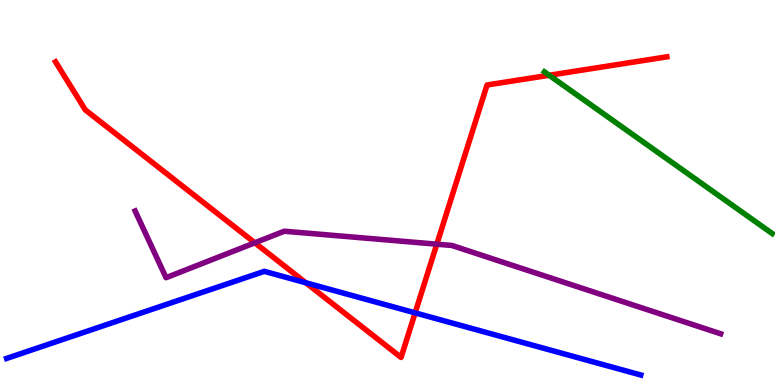[{'lines': ['blue', 'red'], 'intersections': [{'x': 3.95, 'y': 2.66}, {'x': 5.36, 'y': 1.87}]}, {'lines': ['green', 'red'], 'intersections': [{'x': 7.09, 'y': 8.05}]}, {'lines': ['purple', 'red'], 'intersections': [{'x': 3.29, 'y': 3.69}, {'x': 5.64, 'y': 3.66}]}, {'lines': ['blue', 'green'], 'intersections': []}, {'lines': ['blue', 'purple'], 'intersections': []}, {'lines': ['green', 'purple'], 'intersections': []}]